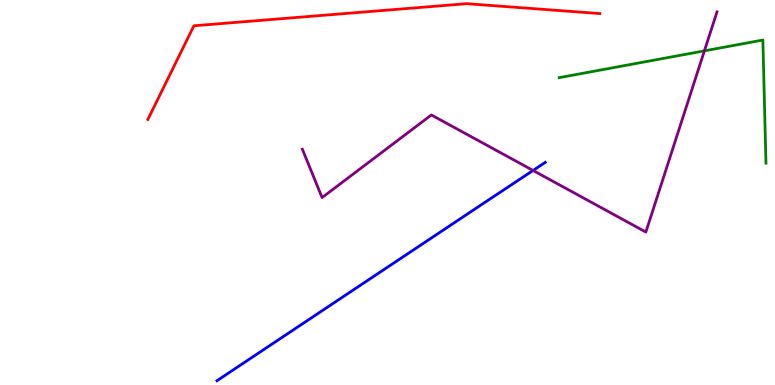[{'lines': ['blue', 'red'], 'intersections': []}, {'lines': ['green', 'red'], 'intersections': []}, {'lines': ['purple', 'red'], 'intersections': []}, {'lines': ['blue', 'green'], 'intersections': []}, {'lines': ['blue', 'purple'], 'intersections': [{'x': 6.88, 'y': 5.57}]}, {'lines': ['green', 'purple'], 'intersections': [{'x': 9.09, 'y': 8.68}]}]